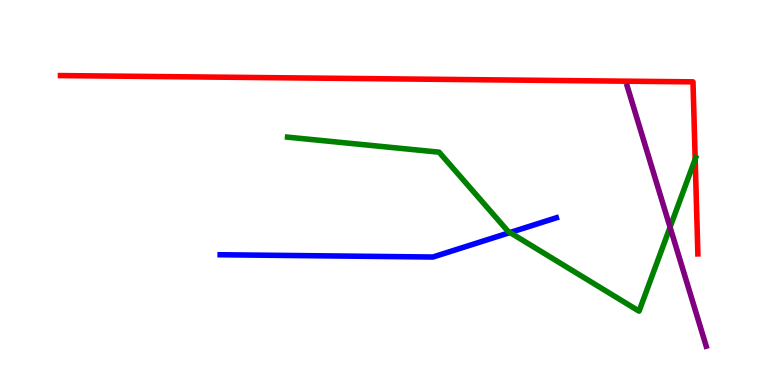[{'lines': ['blue', 'red'], 'intersections': []}, {'lines': ['green', 'red'], 'intersections': [{'x': 8.97, 'y': 5.87}]}, {'lines': ['purple', 'red'], 'intersections': []}, {'lines': ['blue', 'green'], 'intersections': [{'x': 6.58, 'y': 3.96}]}, {'lines': ['blue', 'purple'], 'intersections': []}, {'lines': ['green', 'purple'], 'intersections': [{'x': 8.65, 'y': 4.1}]}]